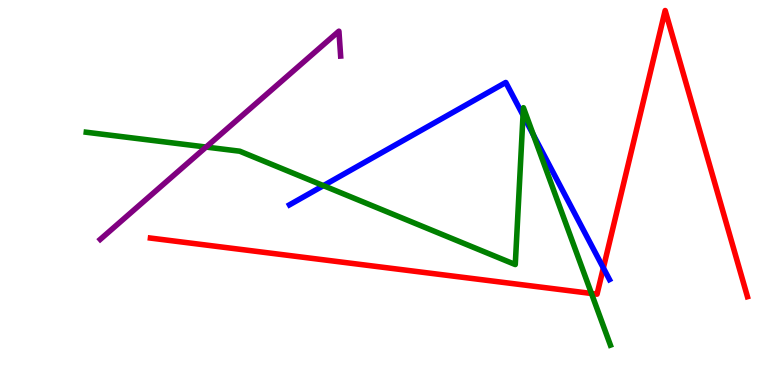[{'lines': ['blue', 'red'], 'intersections': [{'x': 7.79, 'y': 3.04}]}, {'lines': ['green', 'red'], 'intersections': [{'x': 7.63, 'y': 2.38}]}, {'lines': ['purple', 'red'], 'intersections': []}, {'lines': ['blue', 'green'], 'intersections': [{'x': 4.17, 'y': 5.18}, {'x': 6.75, 'y': 7.01}, {'x': 6.88, 'y': 6.5}]}, {'lines': ['blue', 'purple'], 'intersections': []}, {'lines': ['green', 'purple'], 'intersections': [{'x': 2.66, 'y': 6.18}]}]